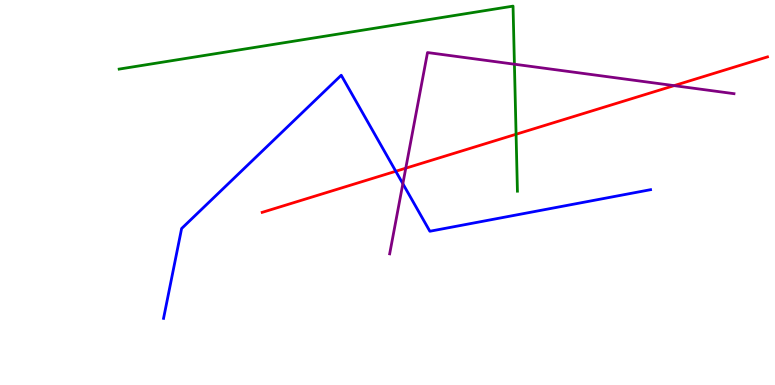[{'lines': ['blue', 'red'], 'intersections': [{'x': 5.11, 'y': 5.55}]}, {'lines': ['green', 'red'], 'intersections': [{'x': 6.66, 'y': 6.51}]}, {'lines': ['purple', 'red'], 'intersections': [{'x': 5.24, 'y': 5.63}, {'x': 8.7, 'y': 7.78}]}, {'lines': ['blue', 'green'], 'intersections': []}, {'lines': ['blue', 'purple'], 'intersections': [{'x': 5.2, 'y': 5.23}]}, {'lines': ['green', 'purple'], 'intersections': [{'x': 6.64, 'y': 8.33}]}]